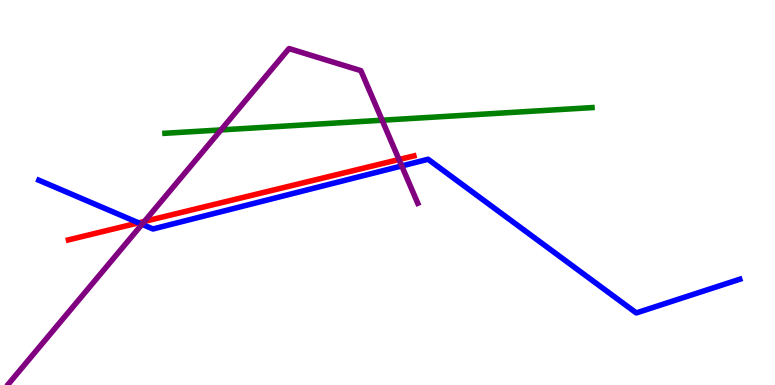[{'lines': ['blue', 'red'], 'intersections': [{'x': 1.79, 'y': 4.21}]}, {'lines': ['green', 'red'], 'intersections': []}, {'lines': ['purple', 'red'], 'intersections': [{'x': 1.86, 'y': 4.25}, {'x': 5.15, 'y': 5.86}]}, {'lines': ['blue', 'green'], 'intersections': []}, {'lines': ['blue', 'purple'], 'intersections': [{'x': 1.83, 'y': 4.17}, {'x': 5.18, 'y': 5.69}]}, {'lines': ['green', 'purple'], 'intersections': [{'x': 2.85, 'y': 6.63}, {'x': 4.93, 'y': 6.88}]}]